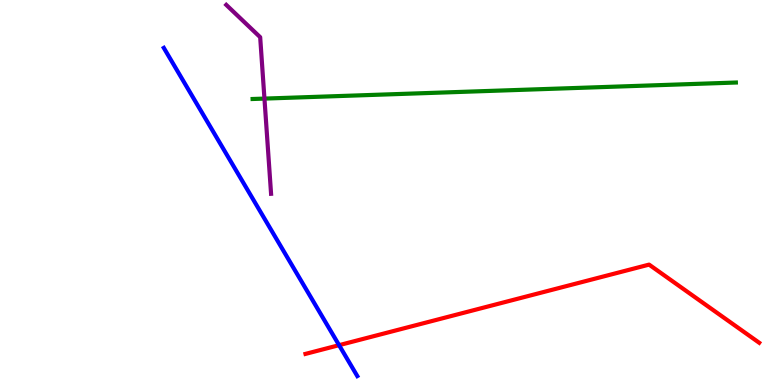[{'lines': ['blue', 'red'], 'intersections': [{'x': 4.38, 'y': 1.03}]}, {'lines': ['green', 'red'], 'intersections': []}, {'lines': ['purple', 'red'], 'intersections': []}, {'lines': ['blue', 'green'], 'intersections': []}, {'lines': ['blue', 'purple'], 'intersections': []}, {'lines': ['green', 'purple'], 'intersections': [{'x': 3.41, 'y': 7.44}]}]